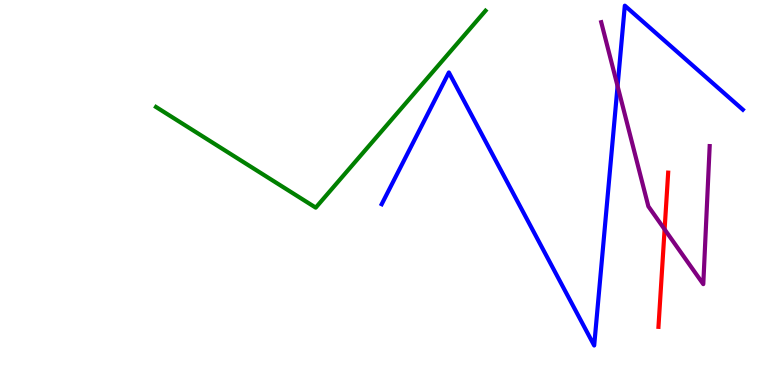[{'lines': ['blue', 'red'], 'intersections': []}, {'lines': ['green', 'red'], 'intersections': []}, {'lines': ['purple', 'red'], 'intersections': [{'x': 8.58, 'y': 4.04}]}, {'lines': ['blue', 'green'], 'intersections': []}, {'lines': ['blue', 'purple'], 'intersections': [{'x': 7.97, 'y': 7.76}]}, {'lines': ['green', 'purple'], 'intersections': []}]